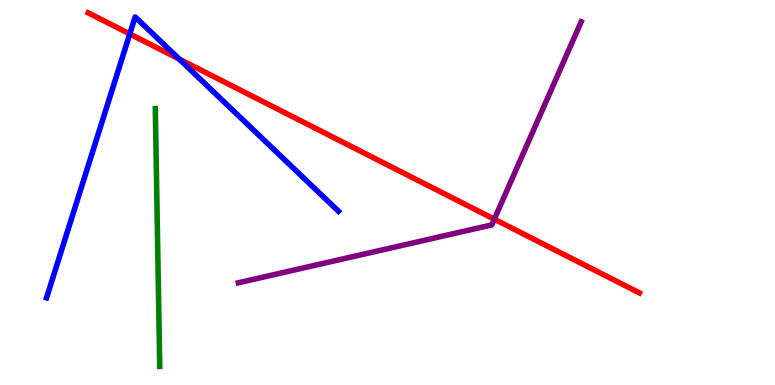[{'lines': ['blue', 'red'], 'intersections': [{'x': 1.67, 'y': 9.12}, {'x': 2.31, 'y': 8.47}]}, {'lines': ['green', 'red'], 'intersections': []}, {'lines': ['purple', 'red'], 'intersections': [{'x': 6.38, 'y': 4.31}]}, {'lines': ['blue', 'green'], 'intersections': []}, {'lines': ['blue', 'purple'], 'intersections': []}, {'lines': ['green', 'purple'], 'intersections': []}]